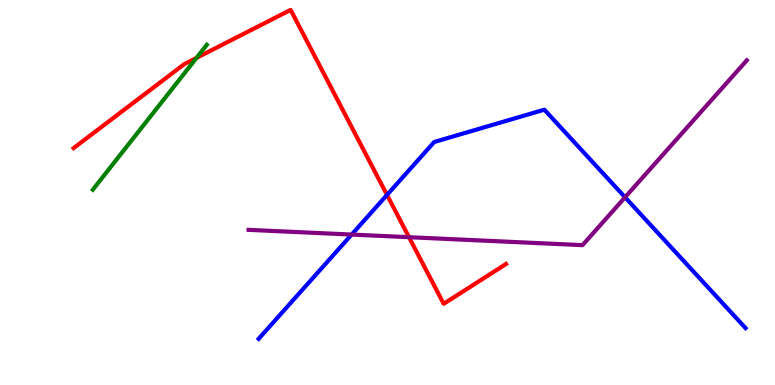[{'lines': ['blue', 'red'], 'intersections': [{'x': 4.99, 'y': 4.94}]}, {'lines': ['green', 'red'], 'intersections': [{'x': 2.54, 'y': 8.5}]}, {'lines': ['purple', 'red'], 'intersections': [{'x': 5.28, 'y': 3.84}]}, {'lines': ['blue', 'green'], 'intersections': []}, {'lines': ['blue', 'purple'], 'intersections': [{'x': 4.54, 'y': 3.91}, {'x': 8.07, 'y': 4.88}]}, {'lines': ['green', 'purple'], 'intersections': []}]